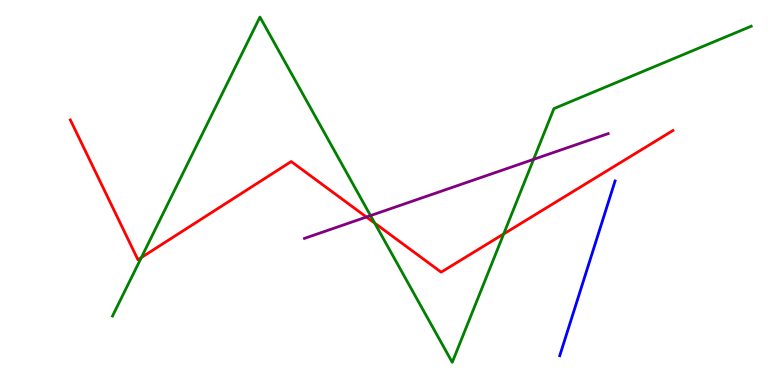[{'lines': ['blue', 'red'], 'intersections': []}, {'lines': ['green', 'red'], 'intersections': [{'x': 1.82, 'y': 3.31}, {'x': 4.84, 'y': 4.2}, {'x': 6.5, 'y': 3.92}]}, {'lines': ['purple', 'red'], 'intersections': [{'x': 4.73, 'y': 4.36}]}, {'lines': ['blue', 'green'], 'intersections': []}, {'lines': ['blue', 'purple'], 'intersections': []}, {'lines': ['green', 'purple'], 'intersections': [{'x': 4.78, 'y': 4.4}, {'x': 6.88, 'y': 5.86}]}]